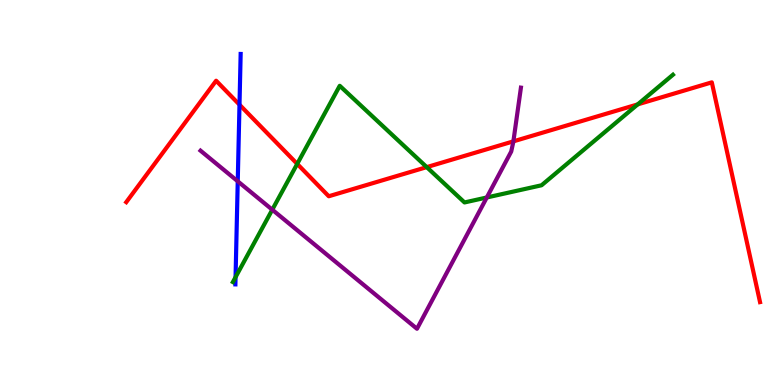[{'lines': ['blue', 'red'], 'intersections': [{'x': 3.09, 'y': 7.28}]}, {'lines': ['green', 'red'], 'intersections': [{'x': 3.83, 'y': 5.74}, {'x': 5.51, 'y': 5.66}, {'x': 8.23, 'y': 7.29}]}, {'lines': ['purple', 'red'], 'intersections': [{'x': 6.62, 'y': 6.33}]}, {'lines': ['blue', 'green'], 'intersections': [{'x': 3.04, 'y': 2.8}]}, {'lines': ['blue', 'purple'], 'intersections': [{'x': 3.07, 'y': 5.29}]}, {'lines': ['green', 'purple'], 'intersections': [{'x': 3.51, 'y': 4.55}, {'x': 6.28, 'y': 4.87}]}]